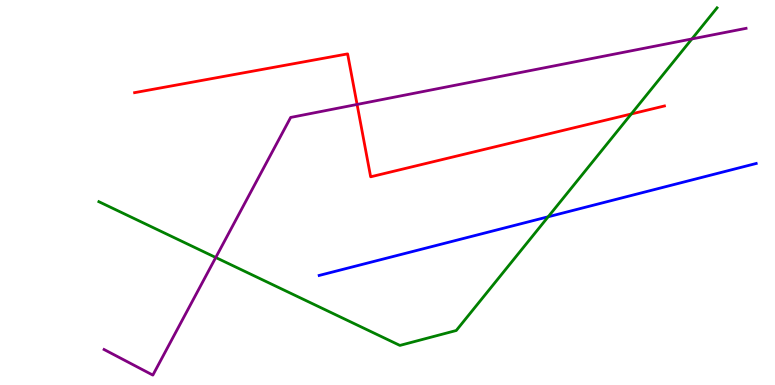[{'lines': ['blue', 'red'], 'intersections': []}, {'lines': ['green', 'red'], 'intersections': [{'x': 8.15, 'y': 7.04}]}, {'lines': ['purple', 'red'], 'intersections': [{'x': 4.61, 'y': 7.29}]}, {'lines': ['blue', 'green'], 'intersections': [{'x': 7.07, 'y': 4.37}]}, {'lines': ['blue', 'purple'], 'intersections': []}, {'lines': ['green', 'purple'], 'intersections': [{'x': 2.78, 'y': 3.31}, {'x': 8.93, 'y': 8.99}]}]